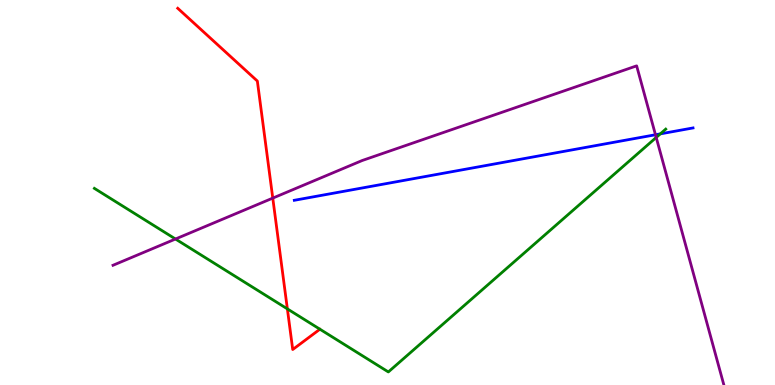[{'lines': ['blue', 'red'], 'intersections': []}, {'lines': ['green', 'red'], 'intersections': [{'x': 3.71, 'y': 1.98}]}, {'lines': ['purple', 'red'], 'intersections': [{'x': 3.52, 'y': 4.85}]}, {'lines': ['blue', 'green'], 'intersections': [{'x': 8.52, 'y': 6.52}]}, {'lines': ['blue', 'purple'], 'intersections': [{'x': 8.46, 'y': 6.5}]}, {'lines': ['green', 'purple'], 'intersections': [{'x': 2.26, 'y': 3.79}, {'x': 8.47, 'y': 6.43}]}]